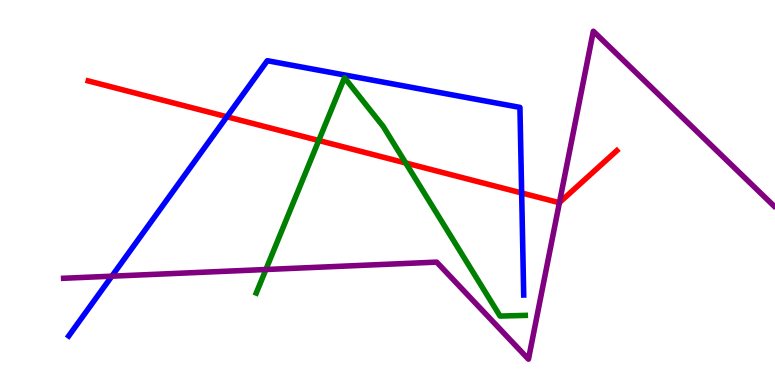[{'lines': ['blue', 'red'], 'intersections': [{'x': 2.93, 'y': 6.97}, {'x': 6.73, 'y': 4.99}]}, {'lines': ['green', 'red'], 'intersections': [{'x': 4.11, 'y': 6.35}, {'x': 5.24, 'y': 5.77}]}, {'lines': ['purple', 'red'], 'intersections': [{'x': 7.22, 'y': 4.74}]}, {'lines': ['blue', 'green'], 'intersections': []}, {'lines': ['blue', 'purple'], 'intersections': [{'x': 1.44, 'y': 2.83}]}, {'lines': ['green', 'purple'], 'intersections': [{'x': 3.43, 'y': 3.0}]}]